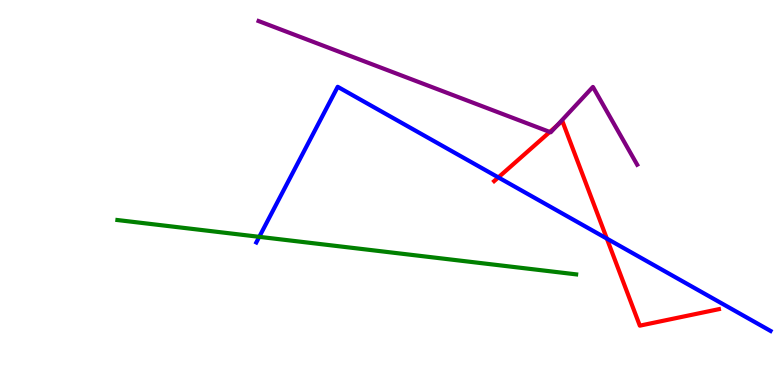[{'lines': ['blue', 'red'], 'intersections': [{'x': 6.43, 'y': 5.39}, {'x': 7.83, 'y': 3.8}]}, {'lines': ['green', 'red'], 'intersections': []}, {'lines': ['purple', 'red'], 'intersections': [{'x': 7.09, 'y': 6.57}, {'x': 7.18, 'y': 6.73}]}, {'lines': ['blue', 'green'], 'intersections': [{'x': 3.35, 'y': 3.85}]}, {'lines': ['blue', 'purple'], 'intersections': []}, {'lines': ['green', 'purple'], 'intersections': []}]